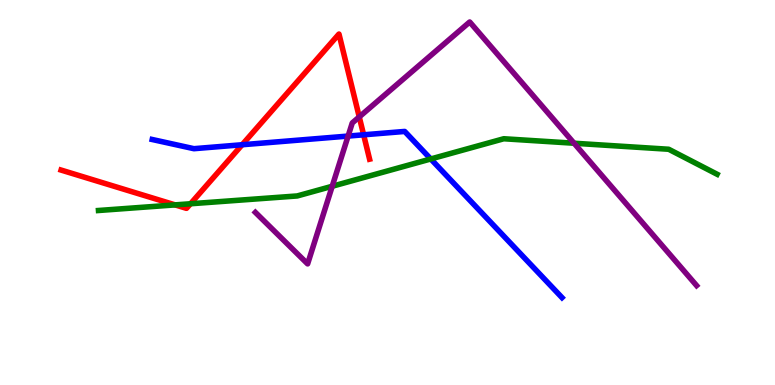[{'lines': ['blue', 'red'], 'intersections': [{'x': 3.12, 'y': 6.24}, {'x': 4.69, 'y': 6.5}]}, {'lines': ['green', 'red'], 'intersections': [{'x': 2.26, 'y': 4.68}, {'x': 2.46, 'y': 4.71}]}, {'lines': ['purple', 'red'], 'intersections': [{'x': 4.64, 'y': 6.96}]}, {'lines': ['blue', 'green'], 'intersections': [{'x': 5.56, 'y': 5.87}]}, {'lines': ['blue', 'purple'], 'intersections': [{'x': 4.49, 'y': 6.47}]}, {'lines': ['green', 'purple'], 'intersections': [{'x': 4.29, 'y': 5.16}, {'x': 7.41, 'y': 6.28}]}]